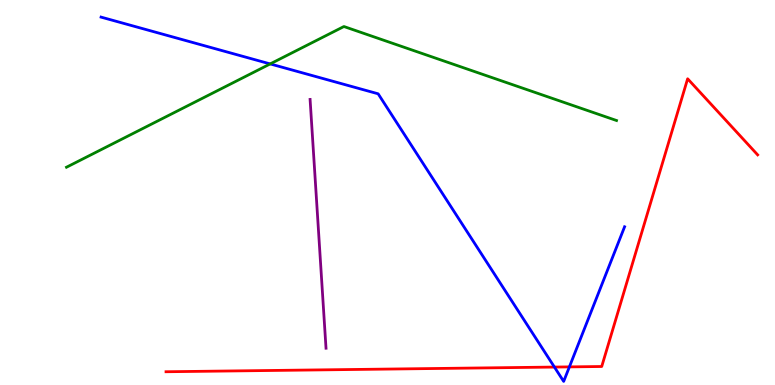[{'lines': ['blue', 'red'], 'intersections': [{'x': 7.15, 'y': 0.466}, {'x': 7.35, 'y': 0.47}]}, {'lines': ['green', 'red'], 'intersections': []}, {'lines': ['purple', 'red'], 'intersections': []}, {'lines': ['blue', 'green'], 'intersections': [{'x': 3.49, 'y': 8.34}]}, {'lines': ['blue', 'purple'], 'intersections': []}, {'lines': ['green', 'purple'], 'intersections': []}]